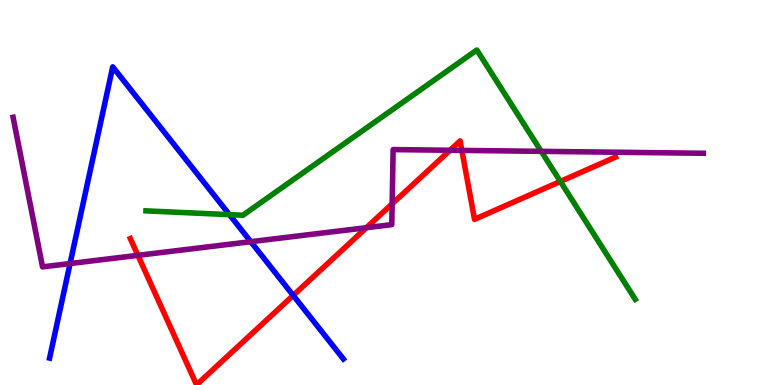[{'lines': ['blue', 'red'], 'intersections': [{'x': 3.78, 'y': 2.33}]}, {'lines': ['green', 'red'], 'intersections': [{'x': 7.23, 'y': 5.29}]}, {'lines': ['purple', 'red'], 'intersections': [{'x': 1.78, 'y': 3.37}, {'x': 4.73, 'y': 4.09}, {'x': 5.06, 'y': 4.71}, {'x': 5.81, 'y': 6.1}, {'x': 5.96, 'y': 6.09}]}, {'lines': ['blue', 'green'], 'intersections': [{'x': 2.96, 'y': 4.42}]}, {'lines': ['blue', 'purple'], 'intersections': [{'x': 0.904, 'y': 3.15}, {'x': 3.24, 'y': 3.72}]}, {'lines': ['green', 'purple'], 'intersections': [{'x': 6.98, 'y': 6.07}]}]